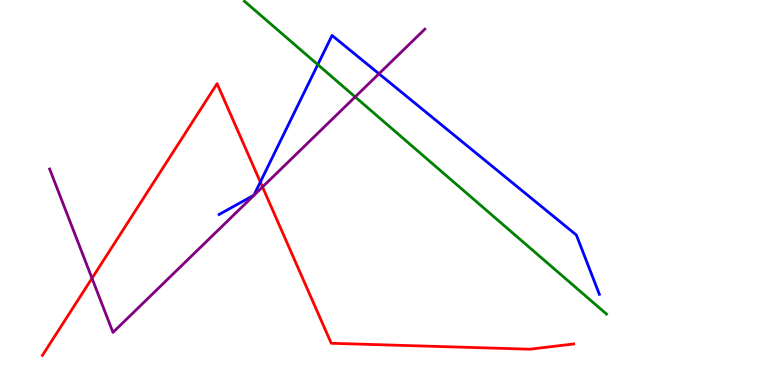[{'lines': ['blue', 'red'], 'intersections': [{'x': 3.36, 'y': 5.27}]}, {'lines': ['green', 'red'], 'intersections': []}, {'lines': ['purple', 'red'], 'intersections': [{'x': 1.19, 'y': 2.77}, {'x': 3.39, 'y': 5.14}]}, {'lines': ['blue', 'green'], 'intersections': [{'x': 4.1, 'y': 8.32}]}, {'lines': ['blue', 'purple'], 'intersections': [{'x': 4.89, 'y': 8.08}]}, {'lines': ['green', 'purple'], 'intersections': [{'x': 4.58, 'y': 7.48}]}]